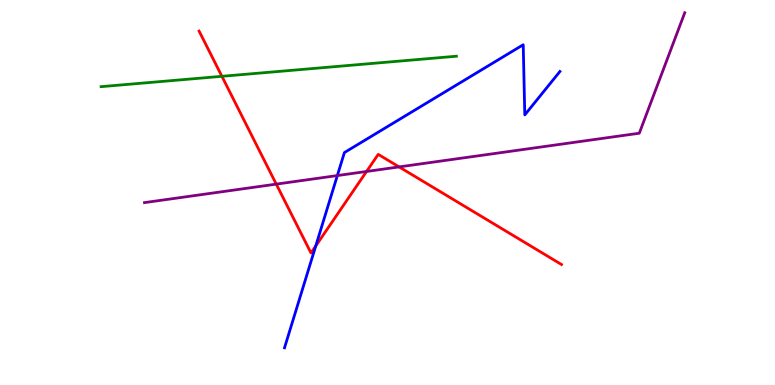[{'lines': ['blue', 'red'], 'intersections': [{'x': 4.07, 'y': 3.61}]}, {'lines': ['green', 'red'], 'intersections': [{'x': 2.86, 'y': 8.02}]}, {'lines': ['purple', 'red'], 'intersections': [{'x': 3.56, 'y': 5.22}, {'x': 4.73, 'y': 5.55}, {'x': 5.15, 'y': 5.66}]}, {'lines': ['blue', 'green'], 'intersections': []}, {'lines': ['blue', 'purple'], 'intersections': [{'x': 4.35, 'y': 5.44}]}, {'lines': ['green', 'purple'], 'intersections': []}]